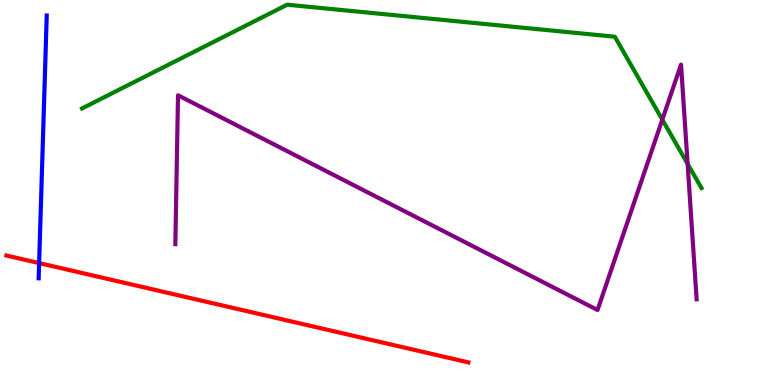[{'lines': ['blue', 'red'], 'intersections': [{'x': 0.505, 'y': 3.17}]}, {'lines': ['green', 'red'], 'intersections': []}, {'lines': ['purple', 'red'], 'intersections': []}, {'lines': ['blue', 'green'], 'intersections': []}, {'lines': ['blue', 'purple'], 'intersections': []}, {'lines': ['green', 'purple'], 'intersections': [{'x': 8.55, 'y': 6.89}, {'x': 8.87, 'y': 5.74}]}]